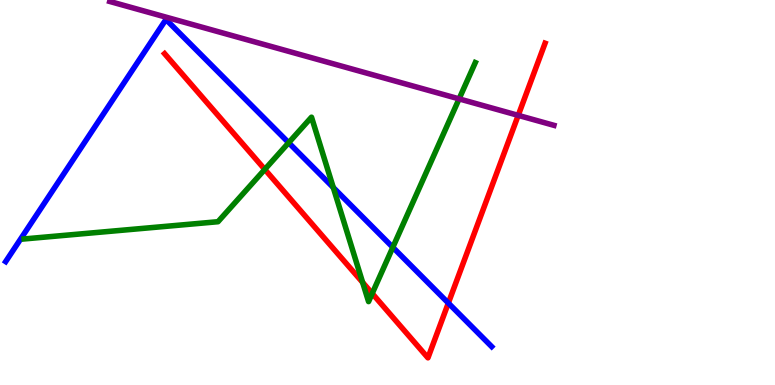[{'lines': ['blue', 'red'], 'intersections': [{'x': 5.79, 'y': 2.13}]}, {'lines': ['green', 'red'], 'intersections': [{'x': 3.42, 'y': 5.6}, {'x': 4.68, 'y': 2.67}, {'x': 4.8, 'y': 2.38}]}, {'lines': ['purple', 'red'], 'intersections': [{'x': 6.69, 'y': 7.0}]}, {'lines': ['blue', 'green'], 'intersections': [{'x': 3.72, 'y': 6.29}, {'x': 4.3, 'y': 5.13}, {'x': 5.07, 'y': 3.58}]}, {'lines': ['blue', 'purple'], 'intersections': []}, {'lines': ['green', 'purple'], 'intersections': [{'x': 5.92, 'y': 7.43}]}]